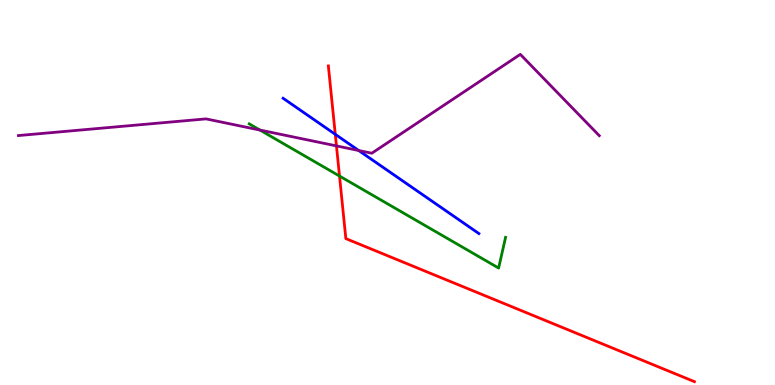[{'lines': ['blue', 'red'], 'intersections': [{'x': 4.33, 'y': 6.51}]}, {'lines': ['green', 'red'], 'intersections': [{'x': 4.38, 'y': 5.43}]}, {'lines': ['purple', 'red'], 'intersections': [{'x': 4.34, 'y': 6.21}]}, {'lines': ['blue', 'green'], 'intersections': []}, {'lines': ['blue', 'purple'], 'intersections': [{'x': 4.63, 'y': 6.09}]}, {'lines': ['green', 'purple'], 'intersections': [{'x': 3.35, 'y': 6.62}]}]